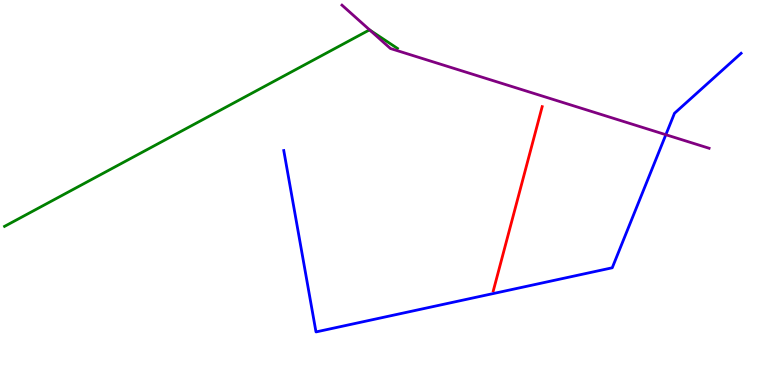[{'lines': ['blue', 'red'], 'intersections': []}, {'lines': ['green', 'red'], 'intersections': []}, {'lines': ['purple', 'red'], 'intersections': []}, {'lines': ['blue', 'green'], 'intersections': []}, {'lines': ['blue', 'purple'], 'intersections': [{'x': 8.59, 'y': 6.5}]}, {'lines': ['green', 'purple'], 'intersections': [{'x': 4.77, 'y': 9.22}]}]